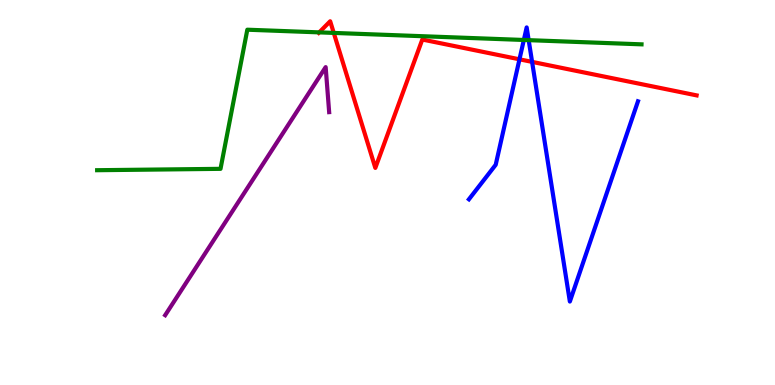[{'lines': ['blue', 'red'], 'intersections': [{'x': 6.7, 'y': 8.46}, {'x': 6.87, 'y': 8.39}]}, {'lines': ['green', 'red'], 'intersections': [{'x': 4.12, 'y': 9.16}, {'x': 4.31, 'y': 9.15}]}, {'lines': ['purple', 'red'], 'intersections': []}, {'lines': ['blue', 'green'], 'intersections': [{'x': 6.76, 'y': 8.96}, {'x': 6.82, 'y': 8.96}]}, {'lines': ['blue', 'purple'], 'intersections': []}, {'lines': ['green', 'purple'], 'intersections': []}]